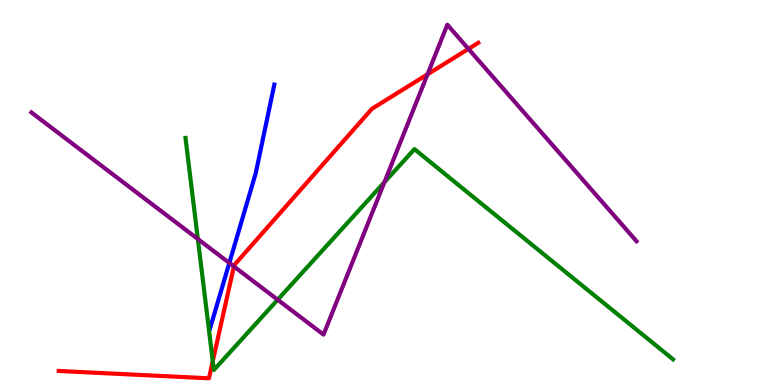[{'lines': ['blue', 'red'], 'intersections': []}, {'lines': ['green', 'red'], 'intersections': [{'x': 2.75, 'y': 0.619}]}, {'lines': ['purple', 'red'], 'intersections': [{'x': 3.02, 'y': 3.08}, {'x': 5.52, 'y': 8.07}, {'x': 6.04, 'y': 8.73}]}, {'lines': ['blue', 'green'], 'intersections': []}, {'lines': ['blue', 'purple'], 'intersections': [{'x': 2.96, 'y': 3.17}]}, {'lines': ['green', 'purple'], 'intersections': [{'x': 2.55, 'y': 3.79}, {'x': 3.58, 'y': 2.21}, {'x': 4.96, 'y': 5.27}]}]